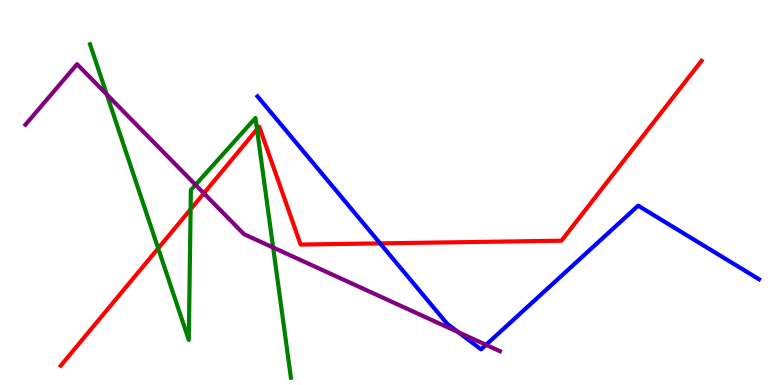[{'lines': ['blue', 'red'], 'intersections': [{'x': 4.9, 'y': 3.68}]}, {'lines': ['green', 'red'], 'intersections': [{'x': 2.04, 'y': 3.55}, {'x': 2.46, 'y': 4.56}, {'x': 3.32, 'y': 6.64}]}, {'lines': ['purple', 'red'], 'intersections': [{'x': 2.63, 'y': 4.98}]}, {'lines': ['blue', 'green'], 'intersections': []}, {'lines': ['blue', 'purple'], 'intersections': [{'x': 5.91, 'y': 1.37}, {'x': 6.27, 'y': 1.04}]}, {'lines': ['green', 'purple'], 'intersections': [{'x': 1.38, 'y': 7.55}, {'x': 2.52, 'y': 5.2}, {'x': 3.52, 'y': 3.57}]}]